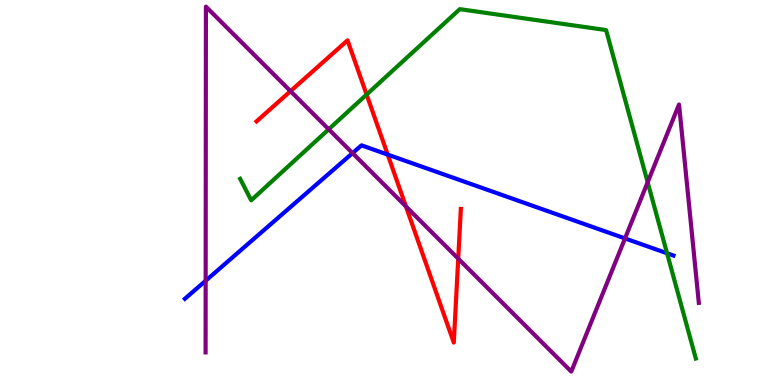[{'lines': ['blue', 'red'], 'intersections': [{'x': 5.0, 'y': 5.98}]}, {'lines': ['green', 'red'], 'intersections': [{'x': 4.73, 'y': 7.54}]}, {'lines': ['purple', 'red'], 'intersections': [{'x': 3.75, 'y': 7.63}, {'x': 5.24, 'y': 4.64}, {'x': 5.91, 'y': 3.28}]}, {'lines': ['blue', 'green'], 'intersections': [{'x': 8.61, 'y': 3.42}]}, {'lines': ['blue', 'purple'], 'intersections': [{'x': 2.65, 'y': 2.71}, {'x': 4.55, 'y': 6.02}, {'x': 8.06, 'y': 3.81}]}, {'lines': ['green', 'purple'], 'intersections': [{'x': 4.24, 'y': 6.64}, {'x': 8.36, 'y': 5.27}]}]